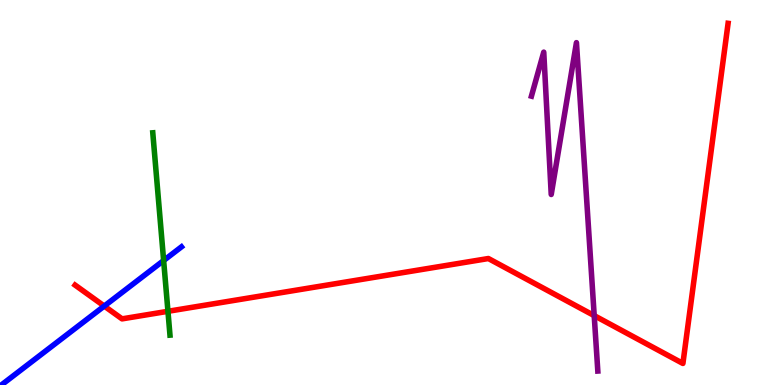[{'lines': ['blue', 'red'], 'intersections': [{'x': 1.35, 'y': 2.05}]}, {'lines': ['green', 'red'], 'intersections': [{'x': 2.17, 'y': 1.91}]}, {'lines': ['purple', 'red'], 'intersections': [{'x': 7.67, 'y': 1.8}]}, {'lines': ['blue', 'green'], 'intersections': [{'x': 2.11, 'y': 3.23}]}, {'lines': ['blue', 'purple'], 'intersections': []}, {'lines': ['green', 'purple'], 'intersections': []}]